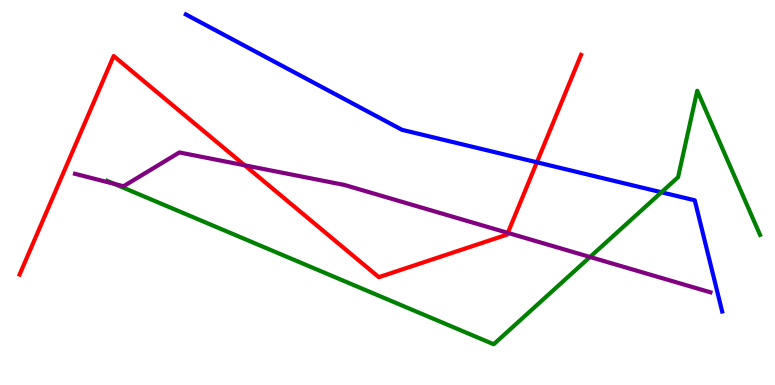[{'lines': ['blue', 'red'], 'intersections': [{'x': 6.93, 'y': 5.78}]}, {'lines': ['green', 'red'], 'intersections': []}, {'lines': ['purple', 'red'], 'intersections': [{'x': 3.16, 'y': 5.71}, {'x': 6.55, 'y': 3.95}]}, {'lines': ['blue', 'green'], 'intersections': [{'x': 8.53, 'y': 5.01}]}, {'lines': ['blue', 'purple'], 'intersections': []}, {'lines': ['green', 'purple'], 'intersections': [{'x': 1.47, 'y': 5.22}, {'x': 7.61, 'y': 3.33}]}]